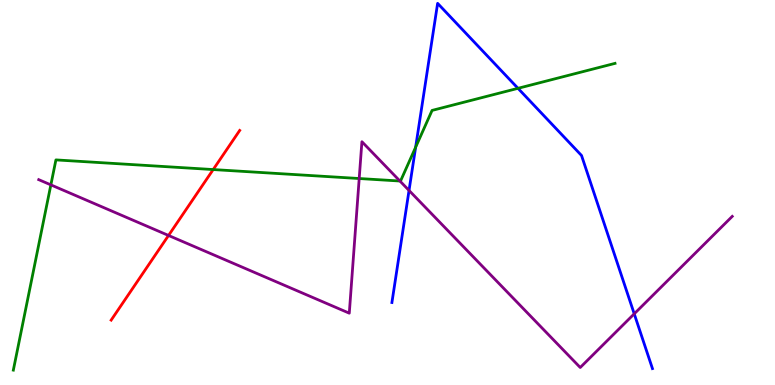[{'lines': ['blue', 'red'], 'intersections': []}, {'lines': ['green', 'red'], 'intersections': [{'x': 2.75, 'y': 5.6}]}, {'lines': ['purple', 'red'], 'intersections': [{'x': 2.17, 'y': 3.88}]}, {'lines': ['blue', 'green'], 'intersections': [{'x': 5.36, 'y': 6.18}, {'x': 6.68, 'y': 7.71}]}, {'lines': ['blue', 'purple'], 'intersections': [{'x': 5.28, 'y': 5.05}, {'x': 8.18, 'y': 1.85}]}, {'lines': ['green', 'purple'], 'intersections': [{'x': 0.656, 'y': 5.2}, {'x': 4.63, 'y': 5.36}, {'x': 5.16, 'y': 5.3}]}]